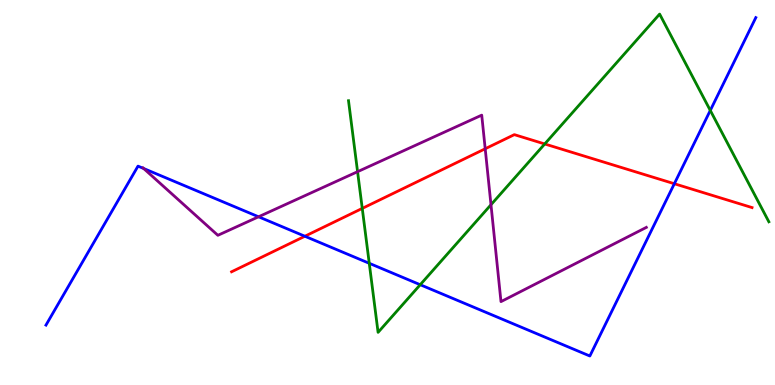[{'lines': ['blue', 'red'], 'intersections': [{'x': 3.93, 'y': 3.86}, {'x': 8.7, 'y': 5.23}]}, {'lines': ['green', 'red'], 'intersections': [{'x': 4.67, 'y': 4.59}, {'x': 7.03, 'y': 6.26}]}, {'lines': ['purple', 'red'], 'intersections': [{'x': 6.26, 'y': 6.14}]}, {'lines': ['blue', 'green'], 'intersections': [{'x': 4.76, 'y': 3.16}, {'x': 5.42, 'y': 2.6}, {'x': 9.17, 'y': 7.13}]}, {'lines': ['blue', 'purple'], 'intersections': [{'x': 1.85, 'y': 5.62}, {'x': 3.34, 'y': 4.37}]}, {'lines': ['green', 'purple'], 'intersections': [{'x': 4.61, 'y': 5.54}, {'x': 6.34, 'y': 4.68}]}]